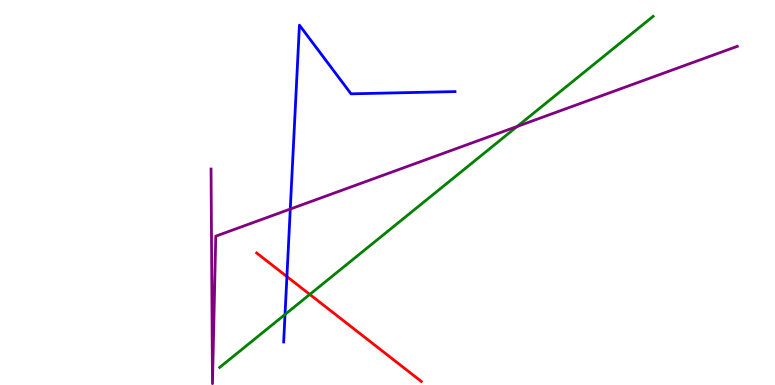[{'lines': ['blue', 'red'], 'intersections': [{'x': 3.7, 'y': 2.82}]}, {'lines': ['green', 'red'], 'intersections': [{'x': 4.0, 'y': 2.35}]}, {'lines': ['purple', 'red'], 'intersections': []}, {'lines': ['blue', 'green'], 'intersections': [{'x': 3.68, 'y': 1.83}]}, {'lines': ['blue', 'purple'], 'intersections': [{'x': 3.75, 'y': 4.57}]}, {'lines': ['green', 'purple'], 'intersections': [{'x': 6.67, 'y': 6.72}]}]